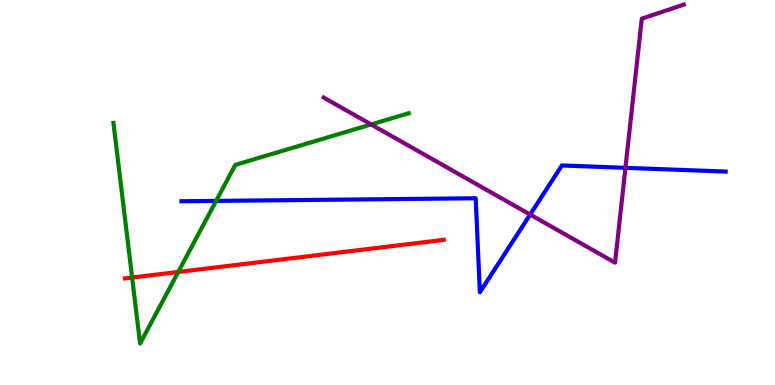[{'lines': ['blue', 'red'], 'intersections': []}, {'lines': ['green', 'red'], 'intersections': [{'x': 1.7, 'y': 2.79}, {'x': 2.3, 'y': 2.94}]}, {'lines': ['purple', 'red'], 'intersections': []}, {'lines': ['blue', 'green'], 'intersections': [{'x': 2.79, 'y': 4.78}]}, {'lines': ['blue', 'purple'], 'intersections': [{'x': 6.84, 'y': 4.43}, {'x': 8.07, 'y': 5.64}]}, {'lines': ['green', 'purple'], 'intersections': [{'x': 4.79, 'y': 6.77}]}]